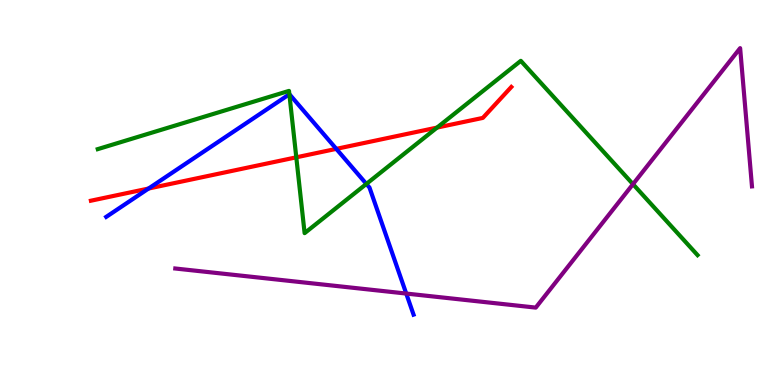[{'lines': ['blue', 'red'], 'intersections': [{'x': 1.92, 'y': 5.1}, {'x': 4.34, 'y': 6.13}]}, {'lines': ['green', 'red'], 'intersections': [{'x': 3.82, 'y': 5.91}, {'x': 5.64, 'y': 6.69}]}, {'lines': ['purple', 'red'], 'intersections': []}, {'lines': ['blue', 'green'], 'intersections': [{'x': 3.73, 'y': 7.55}, {'x': 4.73, 'y': 5.22}]}, {'lines': ['blue', 'purple'], 'intersections': [{'x': 5.24, 'y': 2.38}]}, {'lines': ['green', 'purple'], 'intersections': [{'x': 8.17, 'y': 5.22}]}]